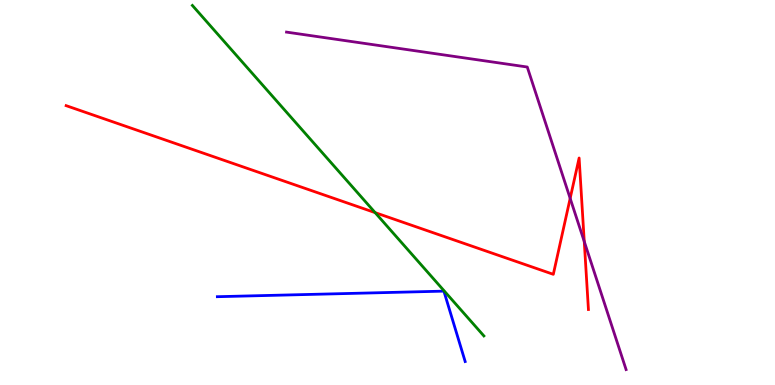[{'lines': ['blue', 'red'], 'intersections': []}, {'lines': ['green', 'red'], 'intersections': [{'x': 4.84, 'y': 4.48}]}, {'lines': ['purple', 'red'], 'intersections': [{'x': 7.36, 'y': 4.85}, {'x': 7.54, 'y': 3.73}]}, {'lines': ['blue', 'green'], 'intersections': []}, {'lines': ['blue', 'purple'], 'intersections': []}, {'lines': ['green', 'purple'], 'intersections': []}]